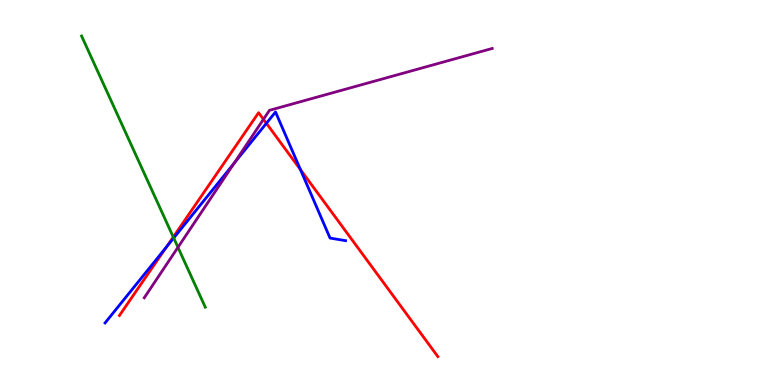[{'lines': ['blue', 'red'], 'intersections': [{'x': 2.15, 'y': 3.59}, {'x': 3.44, 'y': 6.8}, {'x': 3.88, 'y': 5.59}]}, {'lines': ['green', 'red'], 'intersections': [{'x': 2.24, 'y': 3.84}]}, {'lines': ['purple', 'red'], 'intersections': [{'x': 3.4, 'y': 6.9}]}, {'lines': ['blue', 'green'], 'intersections': [{'x': 2.24, 'y': 3.82}]}, {'lines': ['blue', 'purple'], 'intersections': [{'x': 3.02, 'y': 5.76}]}, {'lines': ['green', 'purple'], 'intersections': [{'x': 2.3, 'y': 3.58}]}]